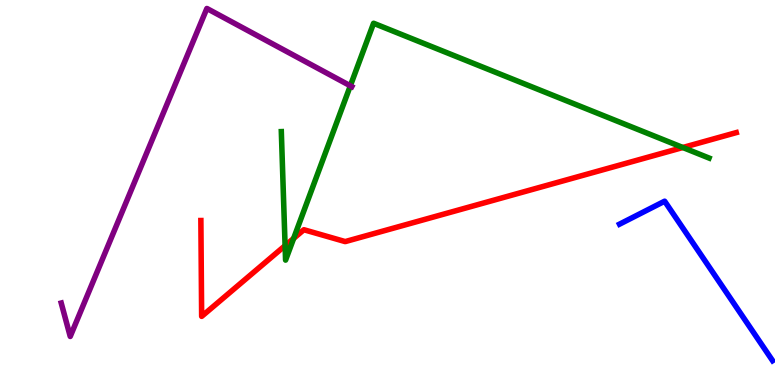[{'lines': ['blue', 'red'], 'intersections': []}, {'lines': ['green', 'red'], 'intersections': [{'x': 3.68, 'y': 3.62}, {'x': 3.79, 'y': 3.81}, {'x': 8.81, 'y': 6.17}]}, {'lines': ['purple', 'red'], 'intersections': []}, {'lines': ['blue', 'green'], 'intersections': []}, {'lines': ['blue', 'purple'], 'intersections': []}, {'lines': ['green', 'purple'], 'intersections': [{'x': 4.52, 'y': 7.77}]}]